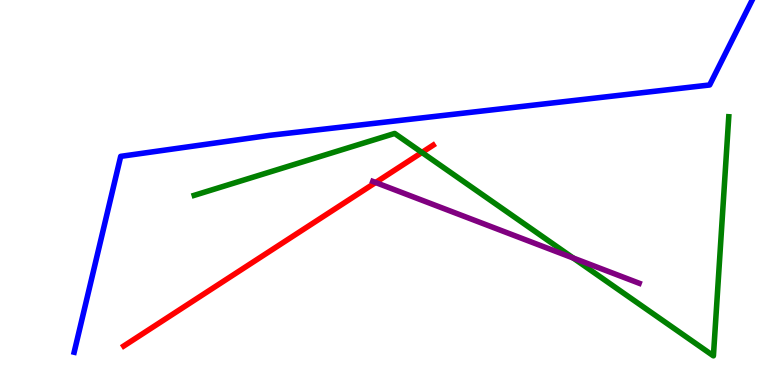[{'lines': ['blue', 'red'], 'intersections': []}, {'lines': ['green', 'red'], 'intersections': [{'x': 5.44, 'y': 6.04}]}, {'lines': ['purple', 'red'], 'intersections': [{'x': 4.85, 'y': 5.26}]}, {'lines': ['blue', 'green'], 'intersections': []}, {'lines': ['blue', 'purple'], 'intersections': []}, {'lines': ['green', 'purple'], 'intersections': [{'x': 7.4, 'y': 3.3}]}]